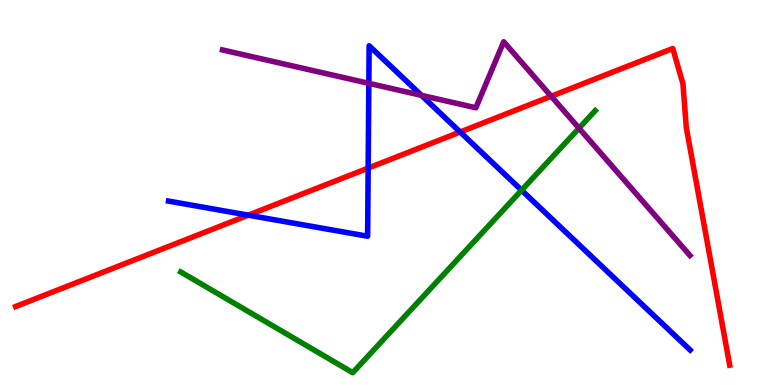[{'lines': ['blue', 'red'], 'intersections': [{'x': 3.2, 'y': 4.41}, {'x': 4.75, 'y': 5.63}, {'x': 5.94, 'y': 6.57}]}, {'lines': ['green', 'red'], 'intersections': []}, {'lines': ['purple', 'red'], 'intersections': [{'x': 7.11, 'y': 7.5}]}, {'lines': ['blue', 'green'], 'intersections': [{'x': 6.73, 'y': 5.06}]}, {'lines': ['blue', 'purple'], 'intersections': [{'x': 4.76, 'y': 7.84}, {'x': 5.44, 'y': 7.52}]}, {'lines': ['green', 'purple'], 'intersections': [{'x': 7.47, 'y': 6.67}]}]